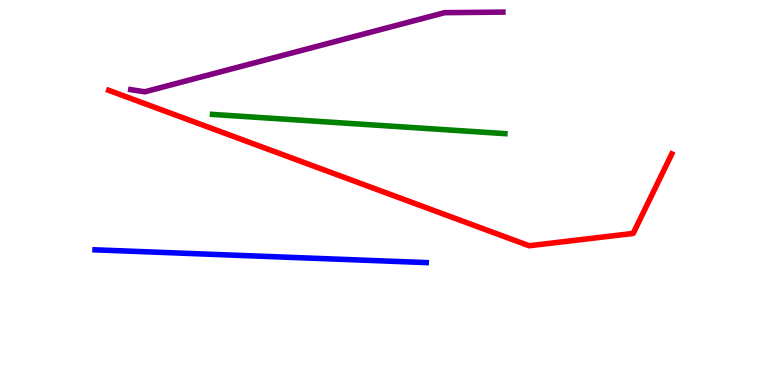[{'lines': ['blue', 'red'], 'intersections': []}, {'lines': ['green', 'red'], 'intersections': []}, {'lines': ['purple', 'red'], 'intersections': []}, {'lines': ['blue', 'green'], 'intersections': []}, {'lines': ['blue', 'purple'], 'intersections': []}, {'lines': ['green', 'purple'], 'intersections': []}]